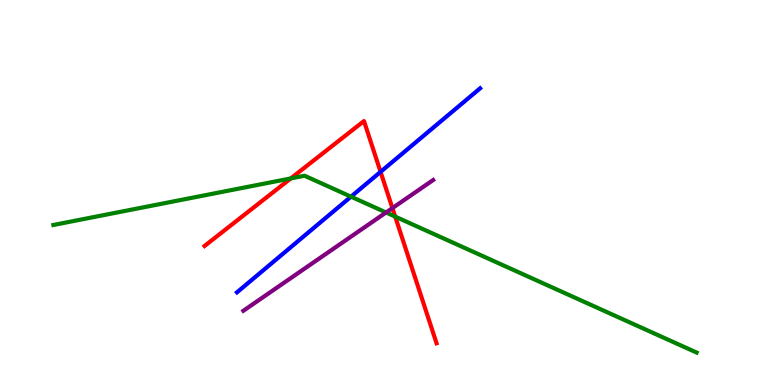[{'lines': ['blue', 'red'], 'intersections': [{'x': 4.91, 'y': 5.54}]}, {'lines': ['green', 'red'], 'intersections': [{'x': 3.75, 'y': 5.37}, {'x': 5.1, 'y': 4.37}]}, {'lines': ['purple', 'red'], 'intersections': [{'x': 5.06, 'y': 4.59}]}, {'lines': ['blue', 'green'], 'intersections': [{'x': 4.53, 'y': 4.89}]}, {'lines': ['blue', 'purple'], 'intersections': []}, {'lines': ['green', 'purple'], 'intersections': [{'x': 4.98, 'y': 4.48}]}]